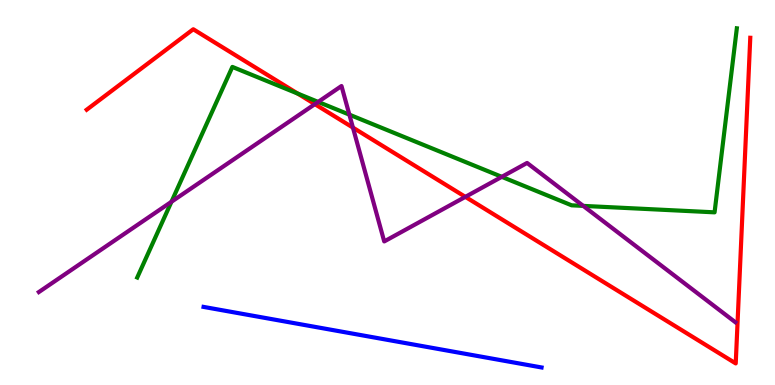[{'lines': ['blue', 'red'], 'intersections': []}, {'lines': ['green', 'red'], 'intersections': [{'x': 3.84, 'y': 7.57}]}, {'lines': ['purple', 'red'], 'intersections': [{'x': 4.06, 'y': 7.29}, {'x': 4.55, 'y': 6.69}, {'x': 6.0, 'y': 4.89}]}, {'lines': ['blue', 'green'], 'intersections': []}, {'lines': ['blue', 'purple'], 'intersections': []}, {'lines': ['green', 'purple'], 'intersections': [{'x': 2.21, 'y': 4.76}, {'x': 4.11, 'y': 7.35}, {'x': 4.51, 'y': 7.02}, {'x': 6.47, 'y': 5.41}, {'x': 7.53, 'y': 4.65}]}]